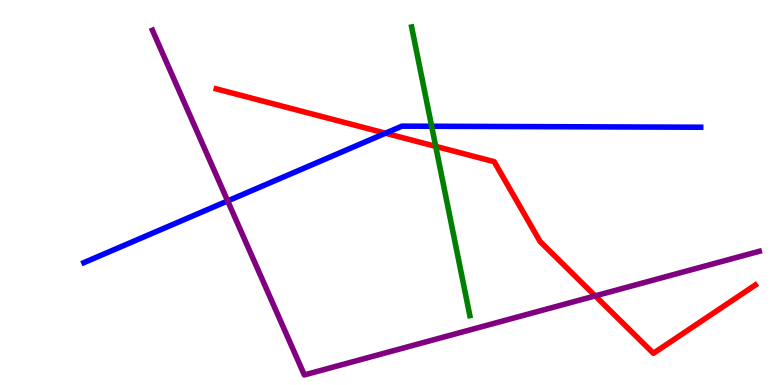[{'lines': ['blue', 'red'], 'intersections': [{'x': 4.97, 'y': 6.54}]}, {'lines': ['green', 'red'], 'intersections': [{'x': 5.62, 'y': 6.2}]}, {'lines': ['purple', 'red'], 'intersections': [{'x': 7.68, 'y': 2.31}]}, {'lines': ['blue', 'green'], 'intersections': [{'x': 5.57, 'y': 6.72}]}, {'lines': ['blue', 'purple'], 'intersections': [{'x': 2.94, 'y': 4.78}]}, {'lines': ['green', 'purple'], 'intersections': []}]